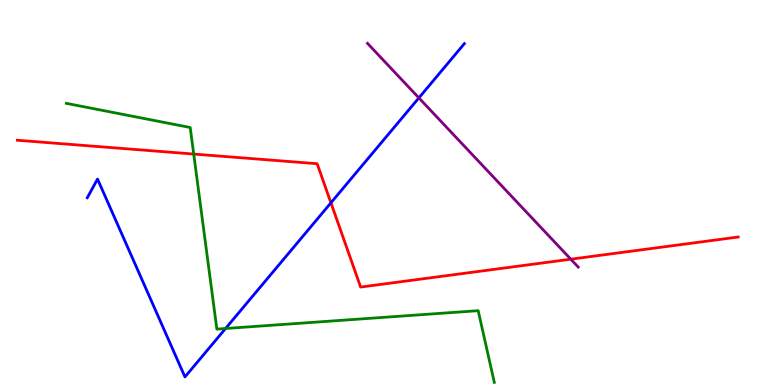[{'lines': ['blue', 'red'], 'intersections': [{'x': 4.27, 'y': 4.73}]}, {'lines': ['green', 'red'], 'intersections': [{'x': 2.5, 'y': 6.0}]}, {'lines': ['purple', 'red'], 'intersections': [{'x': 7.37, 'y': 3.27}]}, {'lines': ['blue', 'green'], 'intersections': [{'x': 2.91, 'y': 1.47}]}, {'lines': ['blue', 'purple'], 'intersections': [{'x': 5.4, 'y': 7.46}]}, {'lines': ['green', 'purple'], 'intersections': []}]